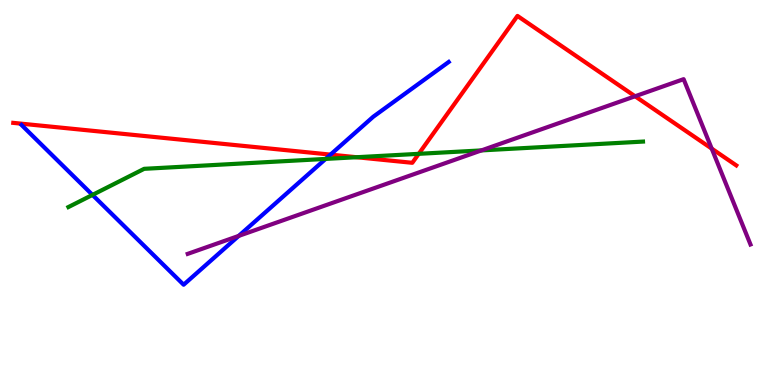[{'lines': ['blue', 'red'], 'intersections': [{'x': 4.26, 'y': 5.98}]}, {'lines': ['green', 'red'], 'intersections': [{'x': 4.6, 'y': 5.92}, {'x': 5.4, 'y': 6.0}]}, {'lines': ['purple', 'red'], 'intersections': [{'x': 8.19, 'y': 7.5}, {'x': 9.18, 'y': 6.14}]}, {'lines': ['blue', 'green'], 'intersections': [{'x': 1.19, 'y': 4.94}, {'x': 4.2, 'y': 5.87}]}, {'lines': ['blue', 'purple'], 'intersections': [{'x': 3.08, 'y': 3.87}]}, {'lines': ['green', 'purple'], 'intersections': [{'x': 6.21, 'y': 6.09}]}]